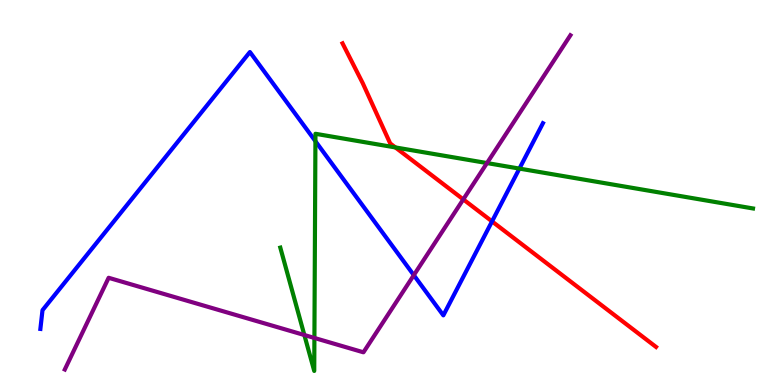[{'lines': ['blue', 'red'], 'intersections': [{'x': 6.35, 'y': 4.25}]}, {'lines': ['green', 'red'], 'intersections': [{'x': 5.1, 'y': 6.17}]}, {'lines': ['purple', 'red'], 'intersections': [{'x': 5.98, 'y': 4.82}]}, {'lines': ['blue', 'green'], 'intersections': [{'x': 4.07, 'y': 6.33}, {'x': 6.7, 'y': 5.62}]}, {'lines': ['blue', 'purple'], 'intersections': [{'x': 5.34, 'y': 2.85}]}, {'lines': ['green', 'purple'], 'intersections': [{'x': 3.93, 'y': 1.3}, {'x': 4.06, 'y': 1.22}, {'x': 6.28, 'y': 5.76}]}]